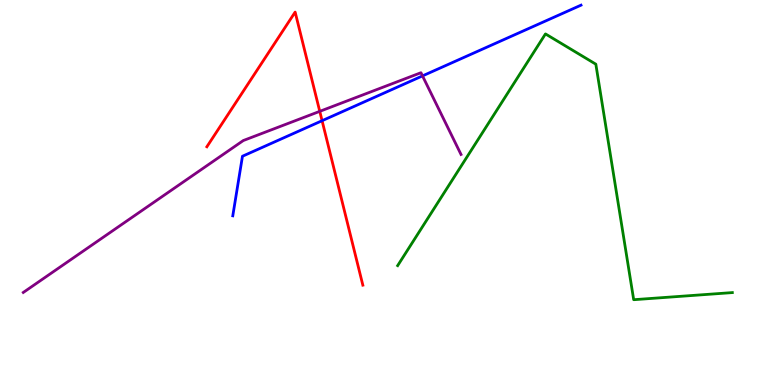[{'lines': ['blue', 'red'], 'intersections': [{'x': 4.16, 'y': 6.86}]}, {'lines': ['green', 'red'], 'intersections': []}, {'lines': ['purple', 'red'], 'intersections': [{'x': 4.13, 'y': 7.11}]}, {'lines': ['blue', 'green'], 'intersections': []}, {'lines': ['blue', 'purple'], 'intersections': [{'x': 5.45, 'y': 8.03}]}, {'lines': ['green', 'purple'], 'intersections': []}]